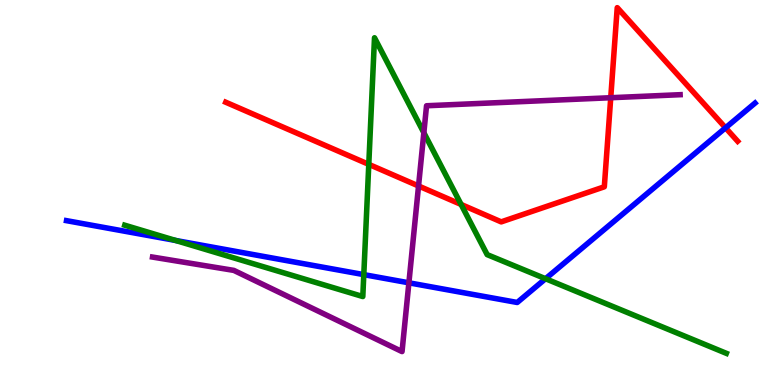[{'lines': ['blue', 'red'], 'intersections': [{'x': 9.36, 'y': 6.68}]}, {'lines': ['green', 'red'], 'intersections': [{'x': 4.76, 'y': 5.73}, {'x': 5.95, 'y': 4.69}]}, {'lines': ['purple', 'red'], 'intersections': [{'x': 5.4, 'y': 5.17}, {'x': 7.88, 'y': 7.46}]}, {'lines': ['blue', 'green'], 'intersections': [{'x': 2.27, 'y': 3.75}, {'x': 4.69, 'y': 2.87}, {'x': 7.04, 'y': 2.76}]}, {'lines': ['blue', 'purple'], 'intersections': [{'x': 5.28, 'y': 2.65}]}, {'lines': ['green', 'purple'], 'intersections': [{'x': 5.47, 'y': 6.55}]}]